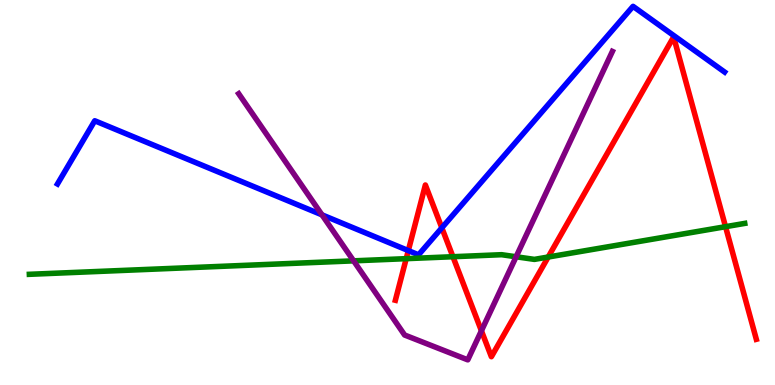[{'lines': ['blue', 'red'], 'intersections': [{'x': 5.27, 'y': 3.49}, {'x': 5.7, 'y': 4.08}]}, {'lines': ['green', 'red'], 'intersections': [{'x': 5.24, 'y': 3.28}, {'x': 5.84, 'y': 3.33}, {'x': 7.07, 'y': 3.32}, {'x': 9.36, 'y': 4.11}]}, {'lines': ['purple', 'red'], 'intersections': [{'x': 6.21, 'y': 1.41}]}, {'lines': ['blue', 'green'], 'intersections': []}, {'lines': ['blue', 'purple'], 'intersections': [{'x': 4.15, 'y': 4.42}]}, {'lines': ['green', 'purple'], 'intersections': [{'x': 4.56, 'y': 3.22}, {'x': 6.66, 'y': 3.33}]}]